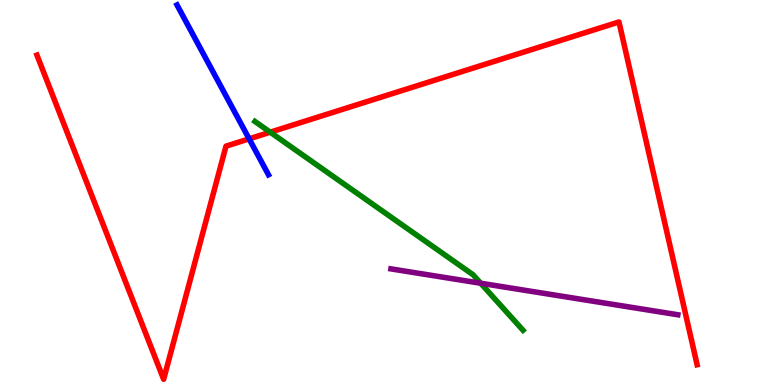[{'lines': ['blue', 'red'], 'intersections': [{'x': 3.21, 'y': 6.39}]}, {'lines': ['green', 'red'], 'intersections': [{'x': 3.49, 'y': 6.57}]}, {'lines': ['purple', 'red'], 'intersections': []}, {'lines': ['blue', 'green'], 'intersections': []}, {'lines': ['blue', 'purple'], 'intersections': []}, {'lines': ['green', 'purple'], 'intersections': [{'x': 6.2, 'y': 2.64}]}]